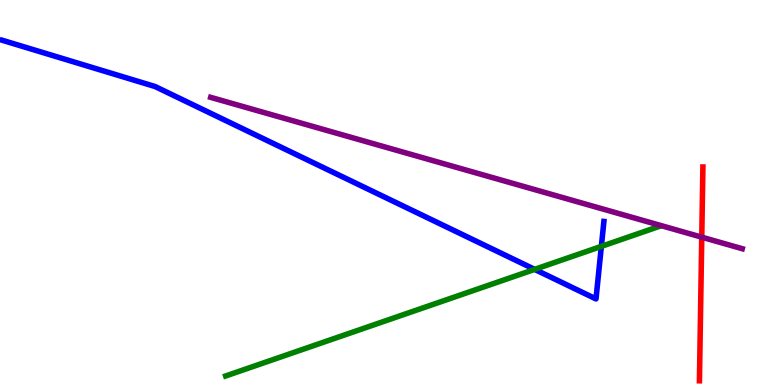[{'lines': ['blue', 'red'], 'intersections': []}, {'lines': ['green', 'red'], 'intersections': []}, {'lines': ['purple', 'red'], 'intersections': [{'x': 9.06, 'y': 3.84}]}, {'lines': ['blue', 'green'], 'intersections': [{'x': 6.9, 'y': 3.0}, {'x': 7.76, 'y': 3.6}]}, {'lines': ['blue', 'purple'], 'intersections': []}, {'lines': ['green', 'purple'], 'intersections': []}]